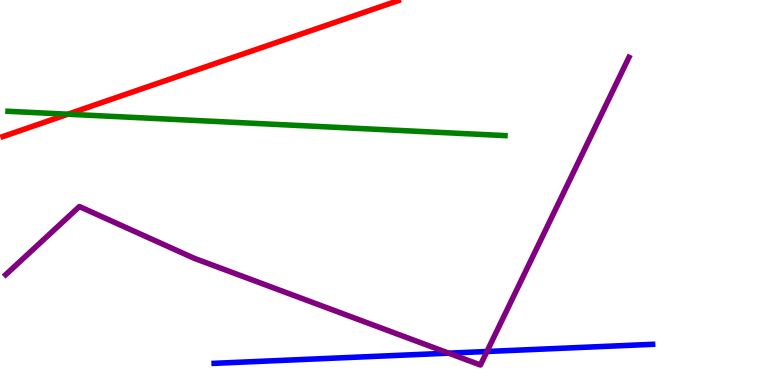[{'lines': ['blue', 'red'], 'intersections': []}, {'lines': ['green', 'red'], 'intersections': [{'x': 0.876, 'y': 7.03}]}, {'lines': ['purple', 'red'], 'intersections': []}, {'lines': ['blue', 'green'], 'intersections': []}, {'lines': ['blue', 'purple'], 'intersections': [{'x': 5.79, 'y': 0.827}, {'x': 6.28, 'y': 0.87}]}, {'lines': ['green', 'purple'], 'intersections': []}]